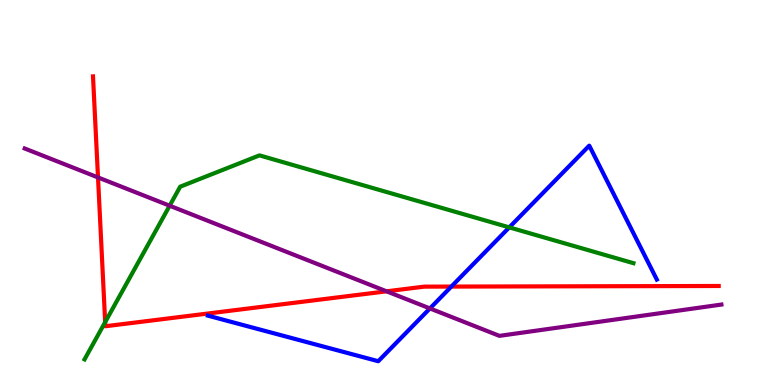[{'lines': ['blue', 'red'], 'intersections': [{'x': 5.82, 'y': 2.56}]}, {'lines': ['green', 'red'], 'intersections': [{'x': 1.36, 'y': 1.63}]}, {'lines': ['purple', 'red'], 'intersections': [{'x': 1.26, 'y': 5.39}, {'x': 4.99, 'y': 2.43}]}, {'lines': ['blue', 'green'], 'intersections': [{'x': 6.57, 'y': 4.09}]}, {'lines': ['blue', 'purple'], 'intersections': [{'x': 5.55, 'y': 1.99}]}, {'lines': ['green', 'purple'], 'intersections': [{'x': 2.19, 'y': 4.66}]}]